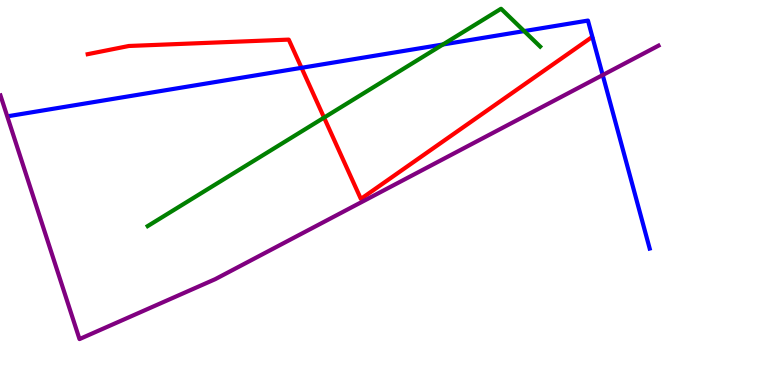[{'lines': ['blue', 'red'], 'intersections': [{'x': 3.89, 'y': 8.24}]}, {'lines': ['green', 'red'], 'intersections': [{'x': 4.18, 'y': 6.95}]}, {'lines': ['purple', 'red'], 'intersections': []}, {'lines': ['blue', 'green'], 'intersections': [{'x': 5.72, 'y': 8.84}, {'x': 6.76, 'y': 9.19}]}, {'lines': ['blue', 'purple'], 'intersections': [{'x': 7.78, 'y': 8.05}]}, {'lines': ['green', 'purple'], 'intersections': []}]